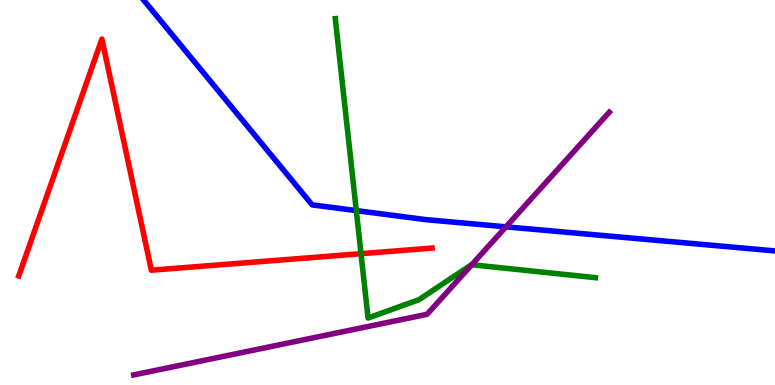[{'lines': ['blue', 'red'], 'intersections': []}, {'lines': ['green', 'red'], 'intersections': [{'x': 4.66, 'y': 3.41}]}, {'lines': ['purple', 'red'], 'intersections': []}, {'lines': ['blue', 'green'], 'intersections': [{'x': 4.6, 'y': 4.53}]}, {'lines': ['blue', 'purple'], 'intersections': [{'x': 6.53, 'y': 4.11}]}, {'lines': ['green', 'purple'], 'intersections': [{'x': 6.09, 'y': 3.12}]}]